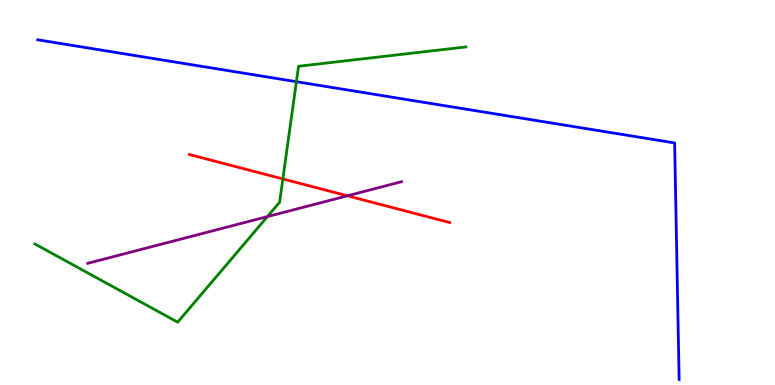[{'lines': ['blue', 'red'], 'intersections': []}, {'lines': ['green', 'red'], 'intersections': [{'x': 3.65, 'y': 5.35}]}, {'lines': ['purple', 'red'], 'intersections': [{'x': 4.48, 'y': 4.91}]}, {'lines': ['blue', 'green'], 'intersections': [{'x': 3.82, 'y': 7.88}]}, {'lines': ['blue', 'purple'], 'intersections': []}, {'lines': ['green', 'purple'], 'intersections': [{'x': 3.45, 'y': 4.37}]}]